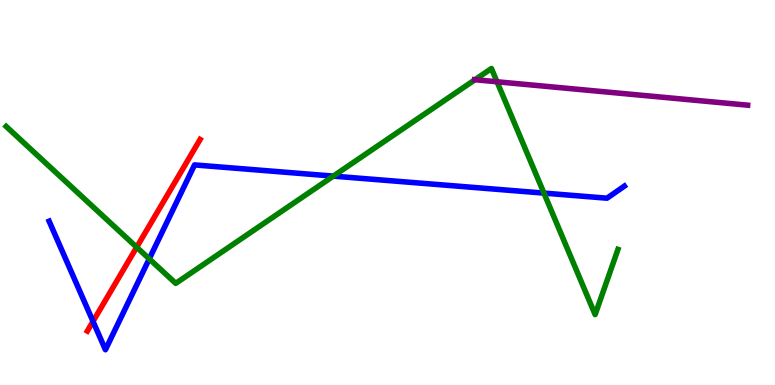[{'lines': ['blue', 'red'], 'intersections': [{'x': 1.2, 'y': 1.65}]}, {'lines': ['green', 'red'], 'intersections': [{'x': 1.76, 'y': 3.58}]}, {'lines': ['purple', 'red'], 'intersections': []}, {'lines': ['blue', 'green'], 'intersections': [{'x': 1.93, 'y': 3.28}, {'x': 4.3, 'y': 5.43}, {'x': 7.02, 'y': 4.98}]}, {'lines': ['blue', 'purple'], 'intersections': []}, {'lines': ['green', 'purple'], 'intersections': [{'x': 6.13, 'y': 7.93}, {'x': 6.41, 'y': 7.88}]}]